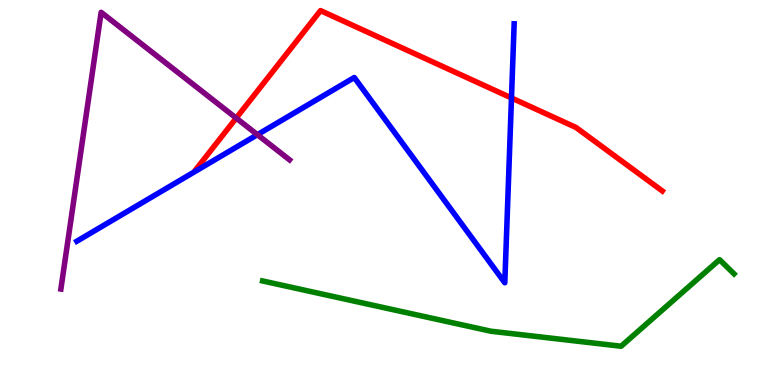[{'lines': ['blue', 'red'], 'intersections': [{'x': 6.6, 'y': 7.46}]}, {'lines': ['green', 'red'], 'intersections': []}, {'lines': ['purple', 'red'], 'intersections': [{'x': 3.05, 'y': 6.93}]}, {'lines': ['blue', 'green'], 'intersections': []}, {'lines': ['blue', 'purple'], 'intersections': [{'x': 3.32, 'y': 6.5}]}, {'lines': ['green', 'purple'], 'intersections': []}]